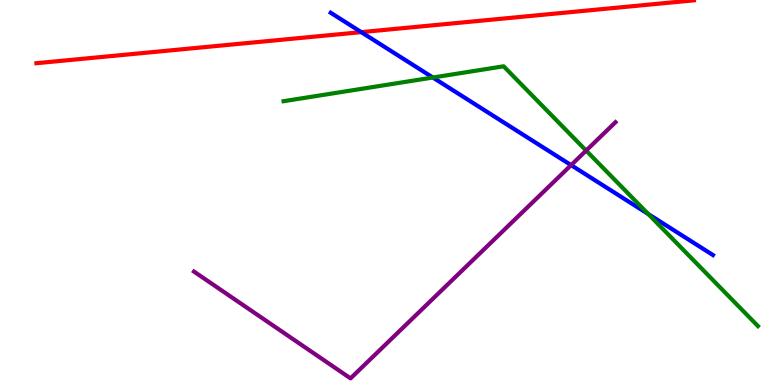[{'lines': ['blue', 'red'], 'intersections': [{'x': 4.66, 'y': 9.17}]}, {'lines': ['green', 'red'], 'intersections': []}, {'lines': ['purple', 'red'], 'intersections': []}, {'lines': ['blue', 'green'], 'intersections': [{'x': 5.59, 'y': 7.99}, {'x': 8.36, 'y': 4.44}]}, {'lines': ['blue', 'purple'], 'intersections': [{'x': 7.37, 'y': 5.71}]}, {'lines': ['green', 'purple'], 'intersections': [{'x': 7.56, 'y': 6.09}]}]